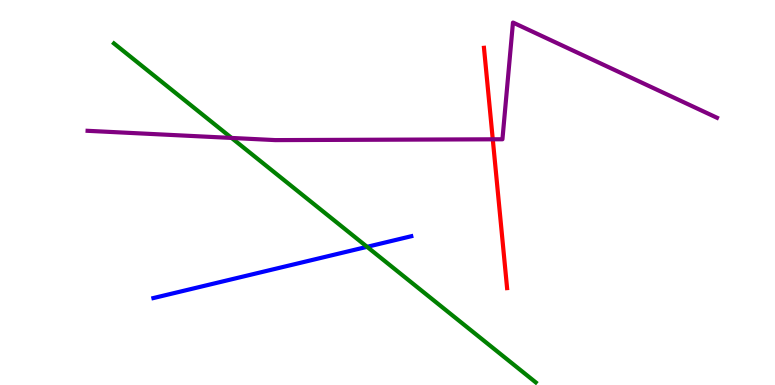[{'lines': ['blue', 'red'], 'intersections': []}, {'lines': ['green', 'red'], 'intersections': []}, {'lines': ['purple', 'red'], 'intersections': [{'x': 6.36, 'y': 6.38}]}, {'lines': ['blue', 'green'], 'intersections': [{'x': 4.74, 'y': 3.59}]}, {'lines': ['blue', 'purple'], 'intersections': []}, {'lines': ['green', 'purple'], 'intersections': [{'x': 2.99, 'y': 6.42}]}]